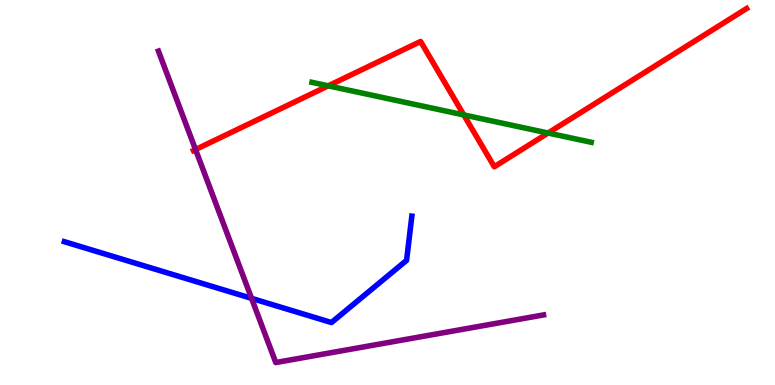[{'lines': ['blue', 'red'], 'intersections': []}, {'lines': ['green', 'red'], 'intersections': [{'x': 4.24, 'y': 7.77}, {'x': 5.98, 'y': 7.01}, {'x': 7.07, 'y': 6.54}]}, {'lines': ['purple', 'red'], 'intersections': [{'x': 2.52, 'y': 6.12}]}, {'lines': ['blue', 'green'], 'intersections': []}, {'lines': ['blue', 'purple'], 'intersections': [{'x': 3.25, 'y': 2.25}]}, {'lines': ['green', 'purple'], 'intersections': []}]